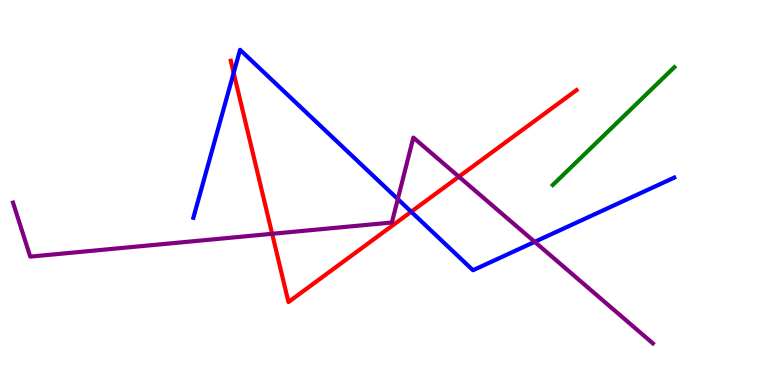[{'lines': ['blue', 'red'], 'intersections': [{'x': 3.02, 'y': 8.11}, {'x': 5.31, 'y': 4.5}]}, {'lines': ['green', 'red'], 'intersections': []}, {'lines': ['purple', 'red'], 'intersections': [{'x': 3.51, 'y': 3.93}, {'x': 5.92, 'y': 5.41}]}, {'lines': ['blue', 'green'], 'intersections': []}, {'lines': ['blue', 'purple'], 'intersections': [{'x': 5.13, 'y': 4.83}, {'x': 6.9, 'y': 3.72}]}, {'lines': ['green', 'purple'], 'intersections': []}]